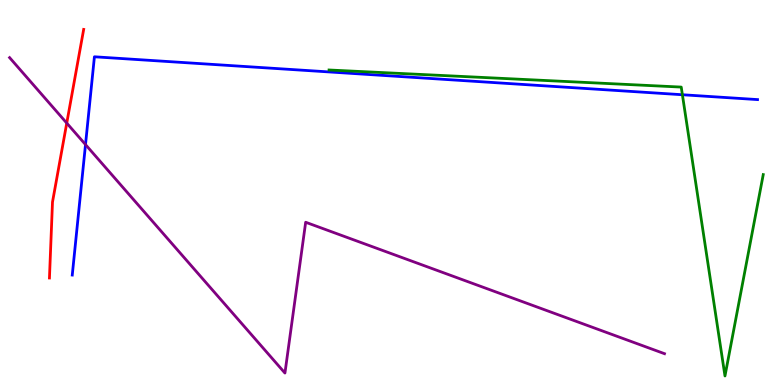[{'lines': ['blue', 'red'], 'intersections': []}, {'lines': ['green', 'red'], 'intersections': []}, {'lines': ['purple', 'red'], 'intersections': [{'x': 0.861, 'y': 6.8}]}, {'lines': ['blue', 'green'], 'intersections': [{'x': 8.81, 'y': 7.54}]}, {'lines': ['blue', 'purple'], 'intersections': [{'x': 1.1, 'y': 6.24}]}, {'lines': ['green', 'purple'], 'intersections': []}]